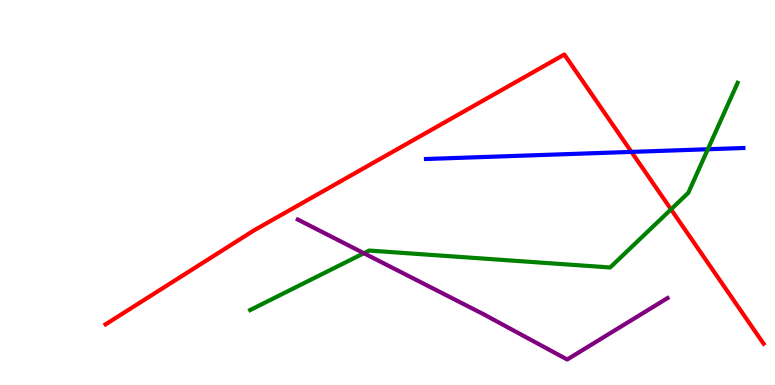[{'lines': ['blue', 'red'], 'intersections': [{'x': 8.15, 'y': 6.05}]}, {'lines': ['green', 'red'], 'intersections': [{'x': 8.66, 'y': 4.56}]}, {'lines': ['purple', 'red'], 'intersections': []}, {'lines': ['blue', 'green'], 'intersections': [{'x': 9.13, 'y': 6.12}]}, {'lines': ['blue', 'purple'], 'intersections': []}, {'lines': ['green', 'purple'], 'intersections': [{'x': 4.7, 'y': 3.42}]}]